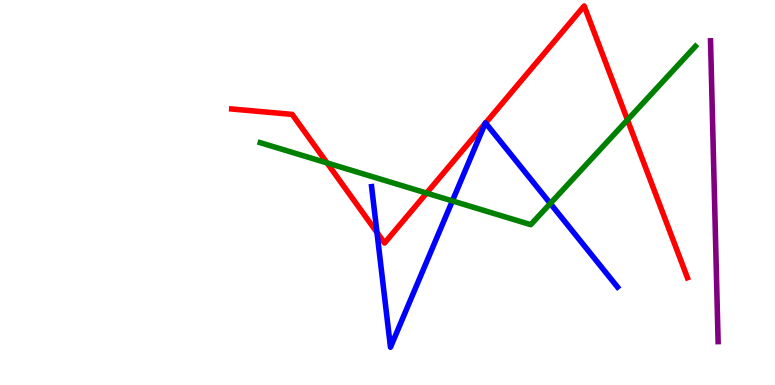[{'lines': ['blue', 'red'], 'intersections': [{'x': 4.86, 'y': 3.96}, {'x': 6.26, 'y': 6.79}, {'x': 6.27, 'y': 6.8}]}, {'lines': ['green', 'red'], 'intersections': [{'x': 4.22, 'y': 5.77}, {'x': 5.5, 'y': 4.98}, {'x': 8.1, 'y': 6.89}]}, {'lines': ['purple', 'red'], 'intersections': []}, {'lines': ['blue', 'green'], 'intersections': [{'x': 5.84, 'y': 4.78}, {'x': 7.1, 'y': 4.71}]}, {'lines': ['blue', 'purple'], 'intersections': []}, {'lines': ['green', 'purple'], 'intersections': []}]